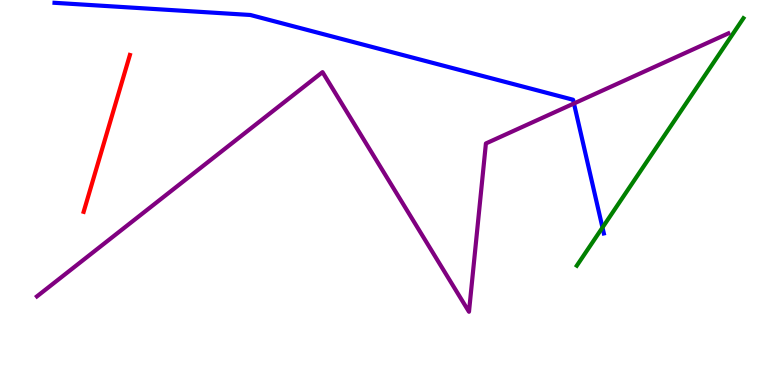[{'lines': ['blue', 'red'], 'intersections': []}, {'lines': ['green', 'red'], 'intersections': []}, {'lines': ['purple', 'red'], 'intersections': []}, {'lines': ['blue', 'green'], 'intersections': [{'x': 7.77, 'y': 4.09}]}, {'lines': ['blue', 'purple'], 'intersections': [{'x': 7.41, 'y': 7.31}]}, {'lines': ['green', 'purple'], 'intersections': []}]